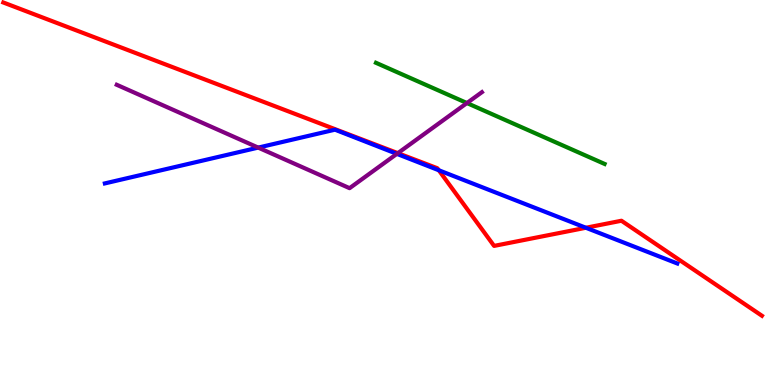[{'lines': ['blue', 'red'], 'intersections': [{'x': 5.66, 'y': 5.58}, {'x': 7.56, 'y': 4.08}]}, {'lines': ['green', 'red'], 'intersections': []}, {'lines': ['purple', 'red'], 'intersections': [{'x': 5.13, 'y': 6.02}]}, {'lines': ['blue', 'green'], 'intersections': []}, {'lines': ['blue', 'purple'], 'intersections': [{'x': 3.33, 'y': 6.17}, {'x': 5.12, 'y': 6.0}]}, {'lines': ['green', 'purple'], 'intersections': [{'x': 6.02, 'y': 7.32}]}]